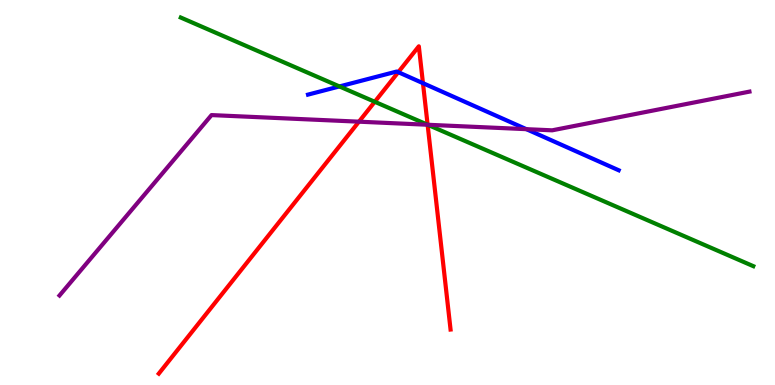[{'lines': ['blue', 'red'], 'intersections': [{'x': 5.14, 'y': 8.13}, {'x': 5.46, 'y': 7.84}]}, {'lines': ['green', 'red'], 'intersections': [{'x': 4.84, 'y': 7.36}, {'x': 5.52, 'y': 6.76}]}, {'lines': ['purple', 'red'], 'intersections': [{'x': 4.63, 'y': 6.84}, {'x': 5.52, 'y': 6.76}]}, {'lines': ['blue', 'green'], 'intersections': [{'x': 4.38, 'y': 7.75}]}, {'lines': ['blue', 'purple'], 'intersections': [{'x': 6.79, 'y': 6.64}]}, {'lines': ['green', 'purple'], 'intersections': [{'x': 5.52, 'y': 6.76}]}]